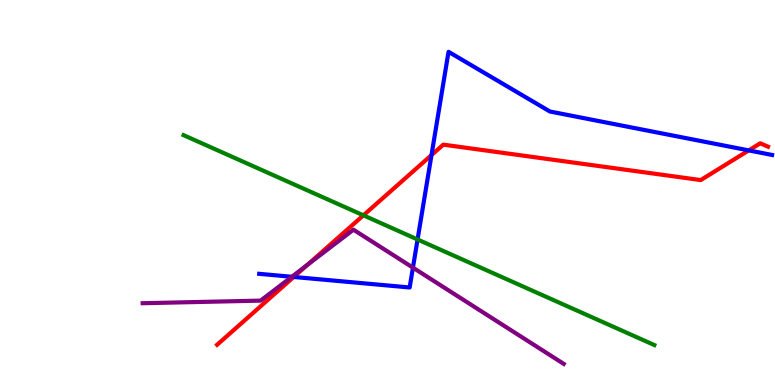[{'lines': ['blue', 'red'], 'intersections': [{'x': 3.79, 'y': 2.81}, {'x': 5.57, 'y': 5.97}, {'x': 9.66, 'y': 6.09}]}, {'lines': ['green', 'red'], 'intersections': [{'x': 4.69, 'y': 4.41}]}, {'lines': ['purple', 'red'], 'intersections': [{'x': 3.97, 'y': 3.12}]}, {'lines': ['blue', 'green'], 'intersections': [{'x': 5.39, 'y': 3.78}]}, {'lines': ['blue', 'purple'], 'intersections': [{'x': 3.77, 'y': 2.81}, {'x': 5.33, 'y': 3.05}]}, {'lines': ['green', 'purple'], 'intersections': []}]